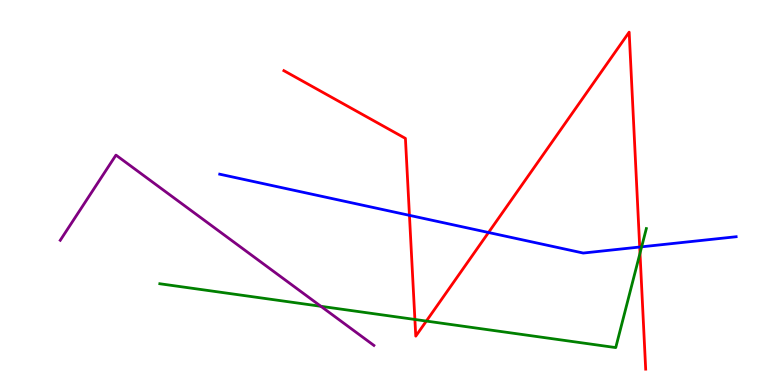[{'lines': ['blue', 'red'], 'intersections': [{'x': 5.28, 'y': 4.41}, {'x': 6.3, 'y': 3.96}, {'x': 8.25, 'y': 3.58}]}, {'lines': ['green', 'red'], 'intersections': [{'x': 5.35, 'y': 1.7}, {'x': 5.5, 'y': 1.66}, {'x': 8.26, 'y': 3.42}]}, {'lines': ['purple', 'red'], 'intersections': []}, {'lines': ['blue', 'green'], 'intersections': [{'x': 8.28, 'y': 3.59}]}, {'lines': ['blue', 'purple'], 'intersections': []}, {'lines': ['green', 'purple'], 'intersections': [{'x': 4.14, 'y': 2.04}]}]